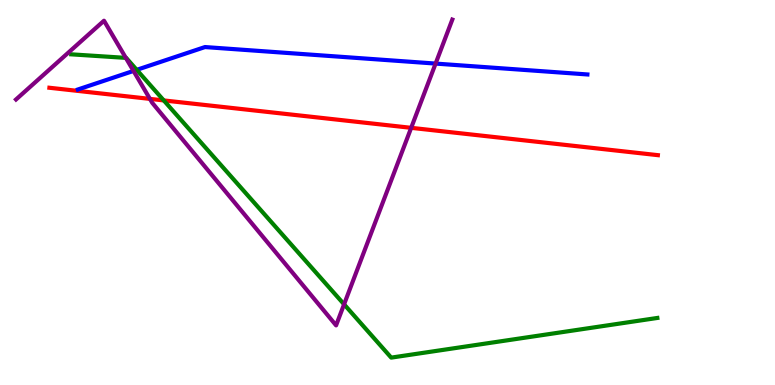[{'lines': ['blue', 'red'], 'intersections': []}, {'lines': ['green', 'red'], 'intersections': [{'x': 2.11, 'y': 7.39}]}, {'lines': ['purple', 'red'], 'intersections': [{'x': 1.93, 'y': 7.43}, {'x': 5.31, 'y': 6.68}]}, {'lines': ['blue', 'green'], 'intersections': [{'x': 1.76, 'y': 8.19}]}, {'lines': ['blue', 'purple'], 'intersections': [{'x': 1.72, 'y': 8.16}, {'x': 5.62, 'y': 8.35}]}, {'lines': ['green', 'purple'], 'intersections': [{'x': 1.62, 'y': 8.5}, {'x': 4.44, 'y': 2.1}]}]